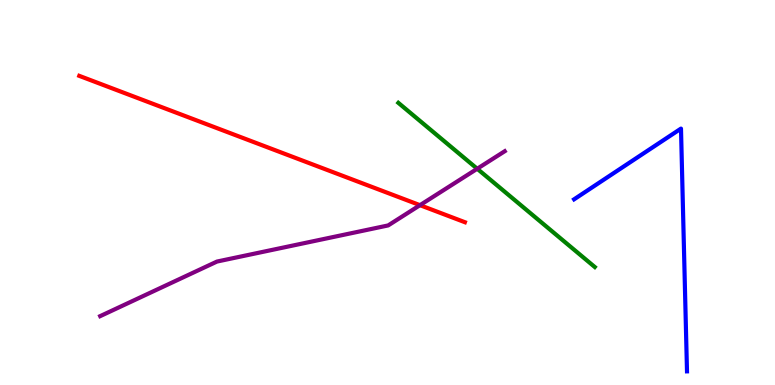[{'lines': ['blue', 'red'], 'intersections': []}, {'lines': ['green', 'red'], 'intersections': []}, {'lines': ['purple', 'red'], 'intersections': [{'x': 5.42, 'y': 4.67}]}, {'lines': ['blue', 'green'], 'intersections': []}, {'lines': ['blue', 'purple'], 'intersections': []}, {'lines': ['green', 'purple'], 'intersections': [{'x': 6.16, 'y': 5.62}]}]